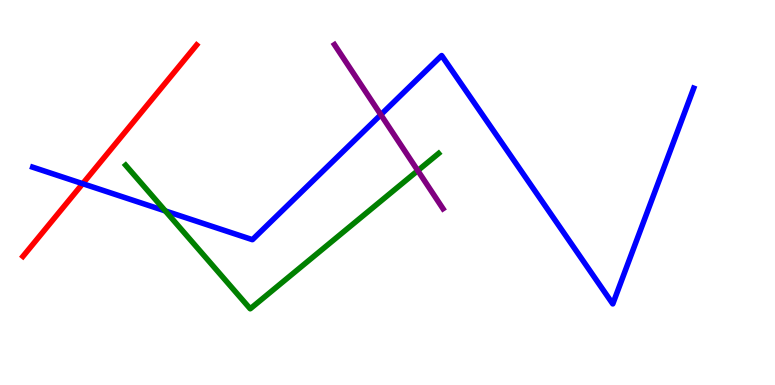[{'lines': ['blue', 'red'], 'intersections': [{'x': 1.07, 'y': 5.23}]}, {'lines': ['green', 'red'], 'intersections': []}, {'lines': ['purple', 'red'], 'intersections': []}, {'lines': ['blue', 'green'], 'intersections': [{'x': 2.13, 'y': 4.52}]}, {'lines': ['blue', 'purple'], 'intersections': [{'x': 4.91, 'y': 7.02}]}, {'lines': ['green', 'purple'], 'intersections': [{'x': 5.39, 'y': 5.57}]}]